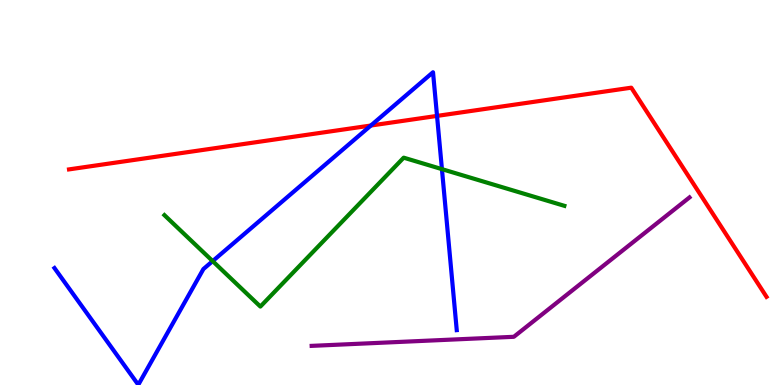[{'lines': ['blue', 'red'], 'intersections': [{'x': 4.79, 'y': 6.74}, {'x': 5.64, 'y': 6.99}]}, {'lines': ['green', 'red'], 'intersections': []}, {'lines': ['purple', 'red'], 'intersections': []}, {'lines': ['blue', 'green'], 'intersections': [{'x': 2.74, 'y': 3.22}, {'x': 5.7, 'y': 5.61}]}, {'lines': ['blue', 'purple'], 'intersections': []}, {'lines': ['green', 'purple'], 'intersections': []}]